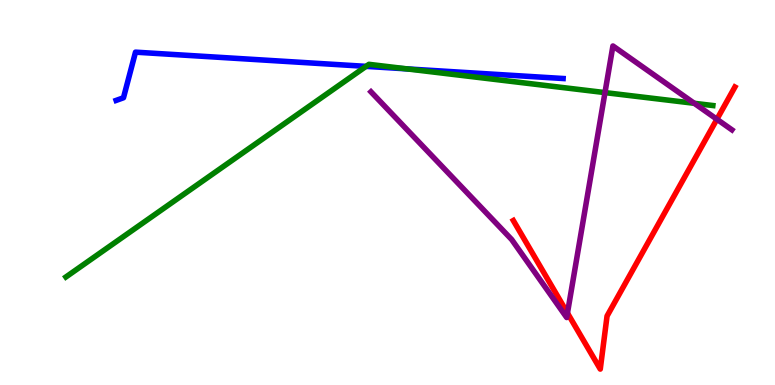[{'lines': ['blue', 'red'], 'intersections': []}, {'lines': ['green', 'red'], 'intersections': []}, {'lines': ['purple', 'red'], 'intersections': [{'x': 7.32, 'y': 1.87}, {'x': 9.25, 'y': 6.9}]}, {'lines': ['blue', 'green'], 'intersections': [{'x': 4.72, 'y': 8.28}, {'x': 5.25, 'y': 8.21}]}, {'lines': ['blue', 'purple'], 'intersections': []}, {'lines': ['green', 'purple'], 'intersections': [{'x': 7.81, 'y': 7.59}, {'x': 8.96, 'y': 7.32}]}]